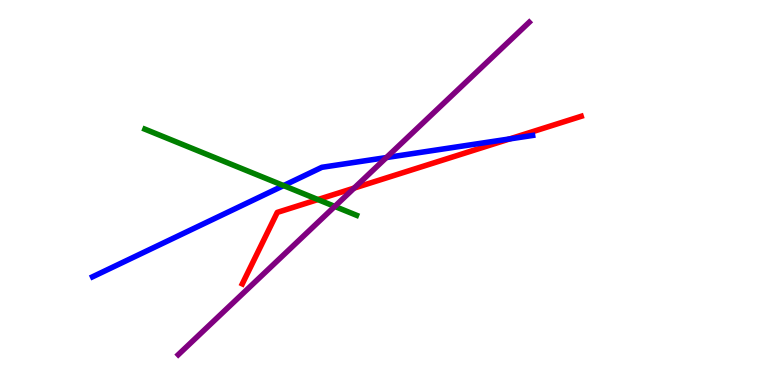[{'lines': ['blue', 'red'], 'intersections': [{'x': 6.58, 'y': 6.39}]}, {'lines': ['green', 'red'], 'intersections': [{'x': 4.1, 'y': 4.82}]}, {'lines': ['purple', 'red'], 'intersections': [{'x': 4.57, 'y': 5.11}]}, {'lines': ['blue', 'green'], 'intersections': [{'x': 3.66, 'y': 5.18}]}, {'lines': ['blue', 'purple'], 'intersections': [{'x': 4.99, 'y': 5.91}]}, {'lines': ['green', 'purple'], 'intersections': [{'x': 4.32, 'y': 4.64}]}]